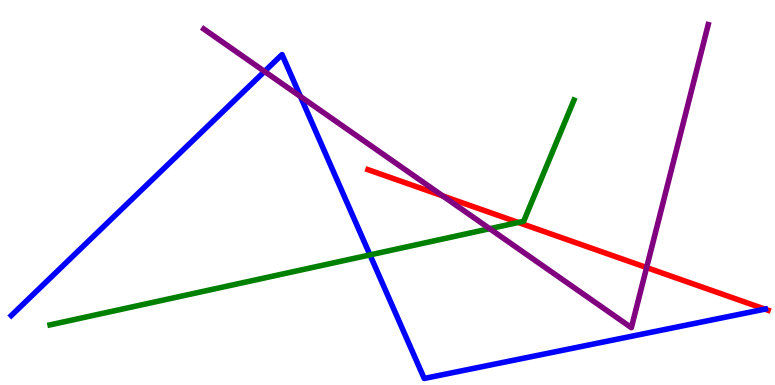[{'lines': ['blue', 'red'], 'intersections': [{'x': 9.87, 'y': 1.97}]}, {'lines': ['green', 'red'], 'intersections': [{'x': 6.69, 'y': 4.22}]}, {'lines': ['purple', 'red'], 'intersections': [{'x': 5.71, 'y': 4.91}, {'x': 8.34, 'y': 3.05}]}, {'lines': ['blue', 'green'], 'intersections': [{'x': 4.77, 'y': 3.38}]}, {'lines': ['blue', 'purple'], 'intersections': [{'x': 3.41, 'y': 8.14}, {'x': 3.88, 'y': 7.49}]}, {'lines': ['green', 'purple'], 'intersections': [{'x': 6.32, 'y': 4.06}]}]